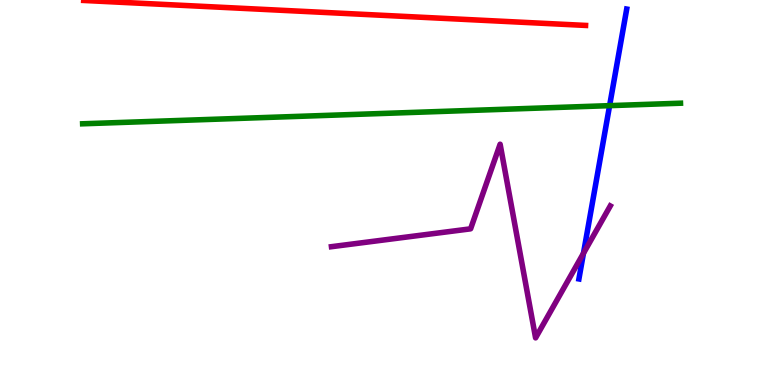[{'lines': ['blue', 'red'], 'intersections': []}, {'lines': ['green', 'red'], 'intersections': []}, {'lines': ['purple', 'red'], 'intersections': []}, {'lines': ['blue', 'green'], 'intersections': [{'x': 7.87, 'y': 7.26}]}, {'lines': ['blue', 'purple'], 'intersections': [{'x': 7.53, 'y': 3.42}]}, {'lines': ['green', 'purple'], 'intersections': []}]